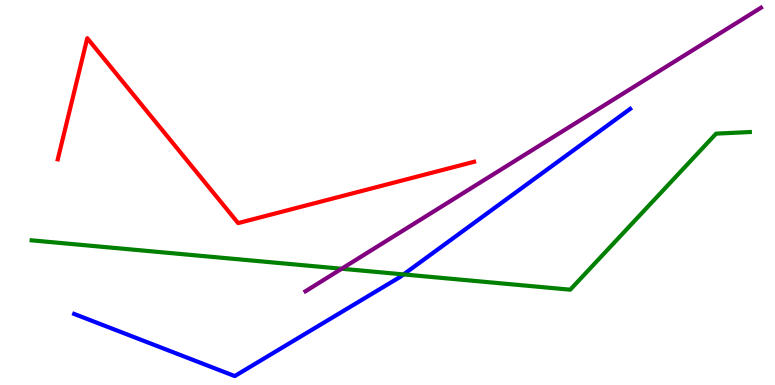[{'lines': ['blue', 'red'], 'intersections': []}, {'lines': ['green', 'red'], 'intersections': []}, {'lines': ['purple', 'red'], 'intersections': []}, {'lines': ['blue', 'green'], 'intersections': [{'x': 5.21, 'y': 2.87}]}, {'lines': ['blue', 'purple'], 'intersections': []}, {'lines': ['green', 'purple'], 'intersections': [{'x': 4.41, 'y': 3.02}]}]